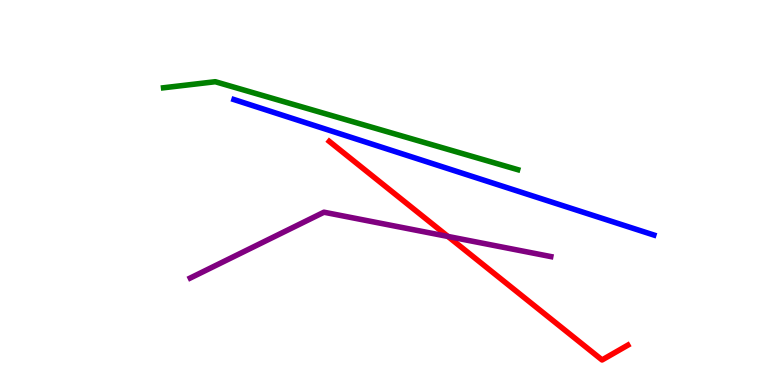[{'lines': ['blue', 'red'], 'intersections': []}, {'lines': ['green', 'red'], 'intersections': []}, {'lines': ['purple', 'red'], 'intersections': [{'x': 5.78, 'y': 3.86}]}, {'lines': ['blue', 'green'], 'intersections': []}, {'lines': ['blue', 'purple'], 'intersections': []}, {'lines': ['green', 'purple'], 'intersections': []}]